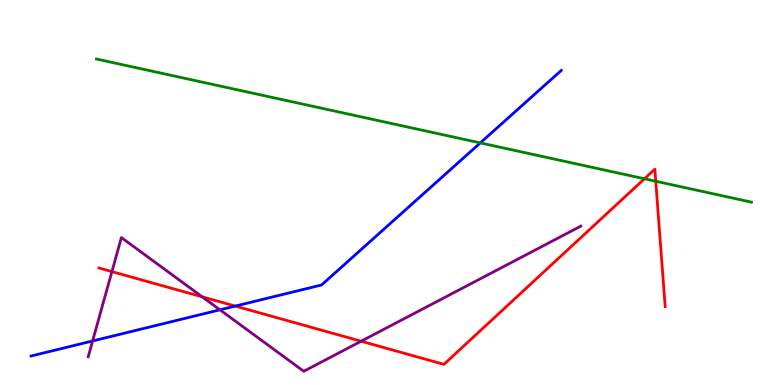[{'lines': ['blue', 'red'], 'intersections': [{'x': 3.04, 'y': 2.05}]}, {'lines': ['green', 'red'], 'intersections': [{'x': 8.32, 'y': 5.36}, {'x': 8.46, 'y': 5.29}]}, {'lines': ['purple', 'red'], 'intersections': [{'x': 1.44, 'y': 2.95}, {'x': 2.61, 'y': 2.29}, {'x': 4.66, 'y': 1.14}]}, {'lines': ['blue', 'green'], 'intersections': [{'x': 6.2, 'y': 6.29}]}, {'lines': ['blue', 'purple'], 'intersections': [{'x': 1.2, 'y': 1.14}, {'x': 2.84, 'y': 1.95}]}, {'lines': ['green', 'purple'], 'intersections': []}]